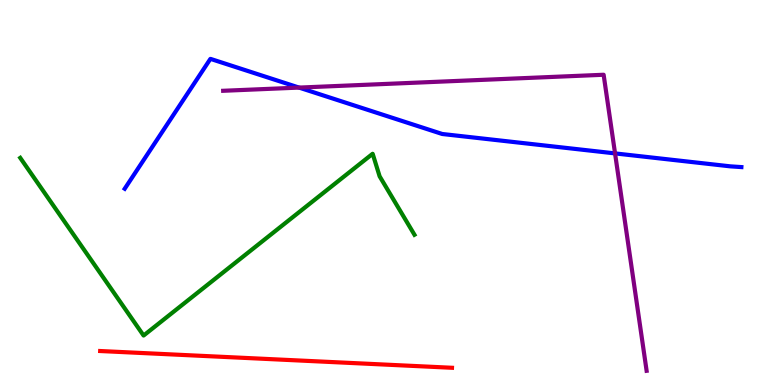[{'lines': ['blue', 'red'], 'intersections': []}, {'lines': ['green', 'red'], 'intersections': []}, {'lines': ['purple', 'red'], 'intersections': []}, {'lines': ['blue', 'green'], 'intersections': []}, {'lines': ['blue', 'purple'], 'intersections': [{'x': 3.86, 'y': 7.72}, {'x': 7.94, 'y': 6.02}]}, {'lines': ['green', 'purple'], 'intersections': []}]